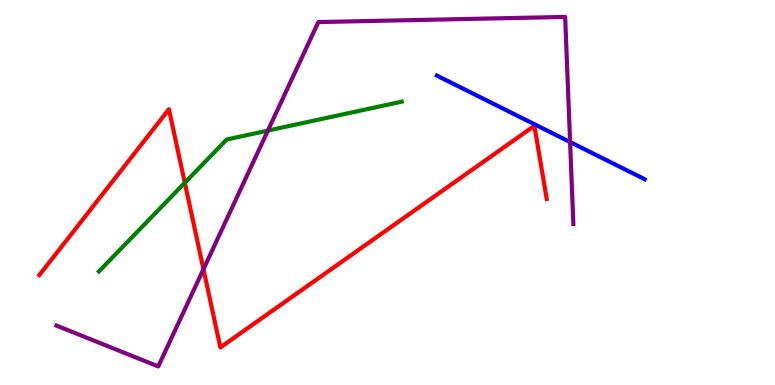[{'lines': ['blue', 'red'], 'intersections': []}, {'lines': ['green', 'red'], 'intersections': [{'x': 2.38, 'y': 5.25}]}, {'lines': ['purple', 'red'], 'intersections': [{'x': 2.63, 'y': 3.01}]}, {'lines': ['blue', 'green'], 'intersections': []}, {'lines': ['blue', 'purple'], 'intersections': [{'x': 7.36, 'y': 6.31}]}, {'lines': ['green', 'purple'], 'intersections': [{'x': 3.46, 'y': 6.61}]}]